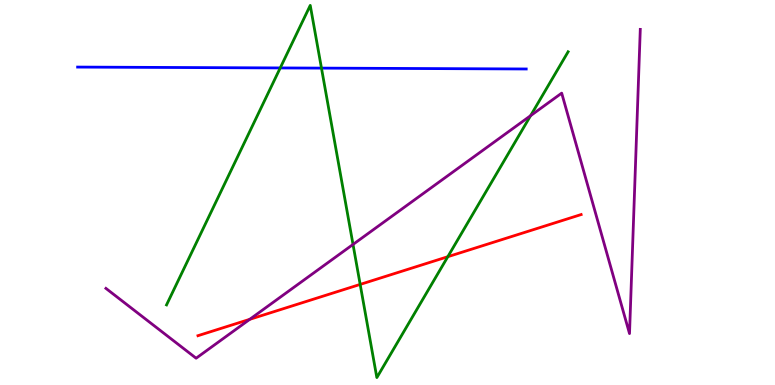[{'lines': ['blue', 'red'], 'intersections': []}, {'lines': ['green', 'red'], 'intersections': [{'x': 4.65, 'y': 2.61}, {'x': 5.78, 'y': 3.33}]}, {'lines': ['purple', 'red'], 'intersections': [{'x': 3.22, 'y': 1.71}]}, {'lines': ['blue', 'green'], 'intersections': [{'x': 3.62, 'y': 8.24}, {'x': 4.15, 'y': 8.23}]}, {'lines': ['blue', 'purple'], 'intersections': []}, {'lines': ['green', 'purple'], 'intersections': [{'x': 4.56, 'y': 3.65}, {'x': 6.85, 'y': 7.0}]}]